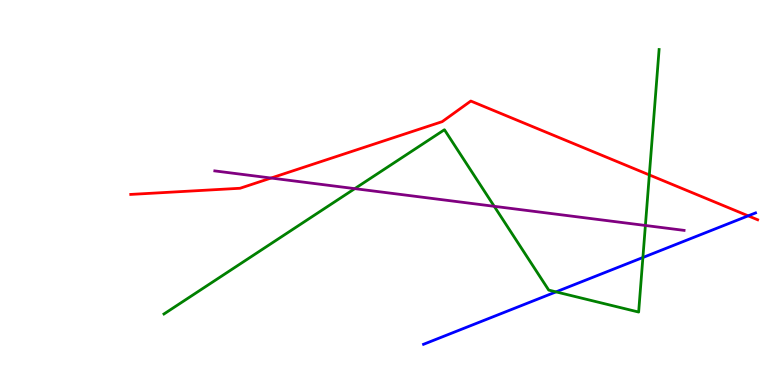[{'lines': ['blue', 'red'], 'intersections': [{'x': 9.65, 'y': 4.39}]}, {'lines': ['green', 'red'], 'intersections': [{'x': 8.38, 'y': 5.46}]}, {'lines': ['purple', 'red'], 'intersections': [{'x': 3.5, 'y': 5.38}]}, {'lines': ['blue', 'green'], 'intersections': [{'x': 7.17, 'y': 2.42}, {'x': 8.3, 'y': 3.31}]}, {'lines': ['blue', 'purple'], 'intersections': []}, {'lines': ['green', 'purple'], 'intersections': [{'x': 4.58, 'y': 5.1}, {'x': 6.38, 'y': 4.64}, {'x': 8.33, 'y': 4.14}]}]